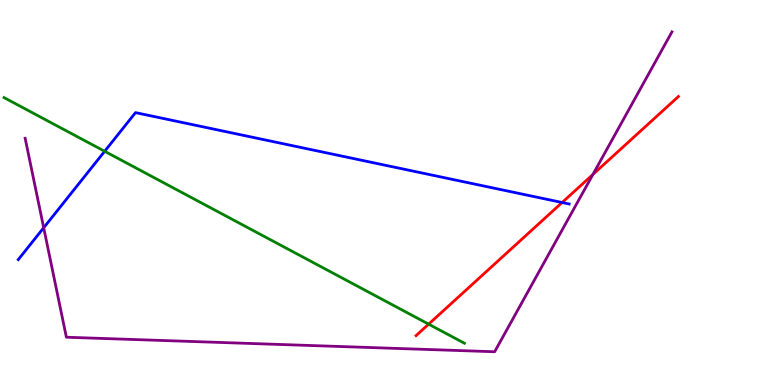[{'lines': ['blue', 'red'], 'intersections': [{'x': 7.25, 'y': 4.74}]}, {'lines': ['green', 'red'], 'intersections': [{'x': 5.53, 'y': 1.58}]}, {'lines': ['purple', 'red'], 'intersections': [{'x': 7.65, 'y': 5.47}]}, {'lines': ['blue', 'green'], 'intersections': [{'x': 1.35, 'y': 6.07}]}, {'lines': ['blue', 'purple'], 'intersections': [{'x': 0.564, 'y': 4.08}]}, {'lines': ['green', 'purple'], 'intersections': []}]